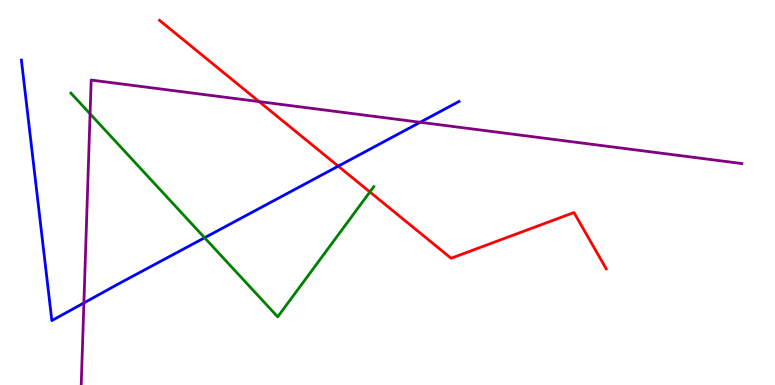[{'lines': ['blue', 'red'], 'intersections': [{'x': 4.36, 'y': 5.68}]}, {'lines': ['green', 'red'], 'intersections': [{'x': 4.77, 'y': 5.01}]}, {'lines': ['purple', 'red'], 'intersections': [{'x': 3.34, 'y': 7.36}]}, {'lines': ['blue', 'green'], 'intersections': [{'x': 2.64, 'y': 3.82}]}, {'lines': ['blue', 'purple'], 'intersections': [{'x': 1.08, 'y': 2.13}, {'x': 5.42, 'y': 6.82}]}, {'lines': ['green', 'purple'], 'intersections': [{'x': 1.16, 'y': 7.04}]}]